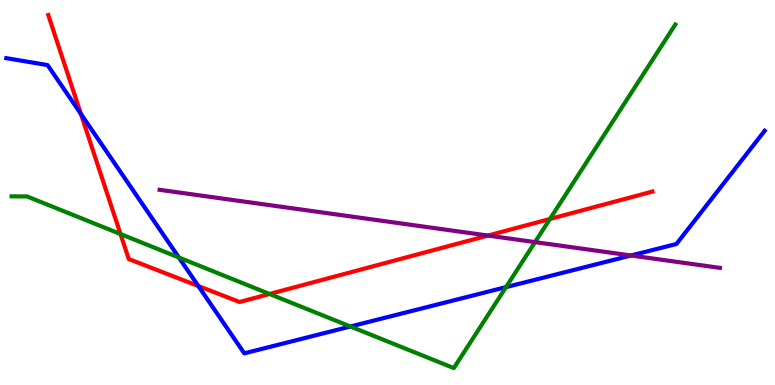[{'lines': ['blue', 'red'], 'intersections': [{'x': 1.04, 'y': 7.04}, {'x': 2.56, 'y': 2.57}]}, {'lines': ['green', 'red'], 'intersections': [{'x': 1.55, 'y': 3.92}, {'x': 3.48, 'y': 2.36}, {'x': 7.1, 'y': 4.31}]}, {'lines': ['purple', 'red'], 'intersections': [{'x': 6.3, 'y': 3.88}]}, {'lines': ['blue', 'green'], 'intersections': [{'x': 2.31, 'y': 3.31}, {'x': 4.52, 'y': 1.52}, {'x': 6.53, 'y': 2.54}]}, {'lines': ['blue', 'purple'], 'intersections': [{'x': 8.14, 'y': 3.36}]}, {'lines': ['green', 'purple'], 'intersections': [{'x': 6.9, 'y': 3.71}]}]